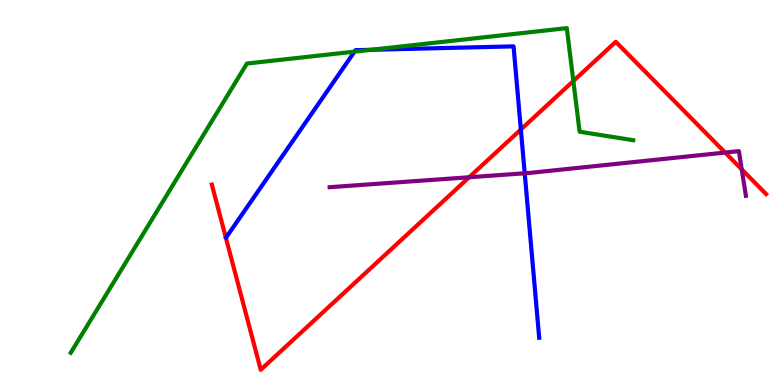[{'lines': ['blue', 'red'], 'intersections': [{'x': 6.72, 'y': 6.64}]}, {'lines': ['green', 'red'], 'intersections': [{'x': 7.4, 'y': 7.9}]}, {'lines': ['purple', 'red'], 'intersections': [{'x': 6.05, 'y': 5.4}, {'x': 9.36, 'y': 6.04}, {'x': 9.57, 'y': 5.6}]}, {'lines': ['blue', 'green'], 'intersections': [{'x': 4.57, 'y': 8.66}, {'x': 4.79, 'y': 8.71}]}, {'lines': ['blue', 'purple'], 'intersections': [{'x': 6.77, 'y': 5.5}]}, {'lines': ['green', 'purple'], 'intersections': []}]